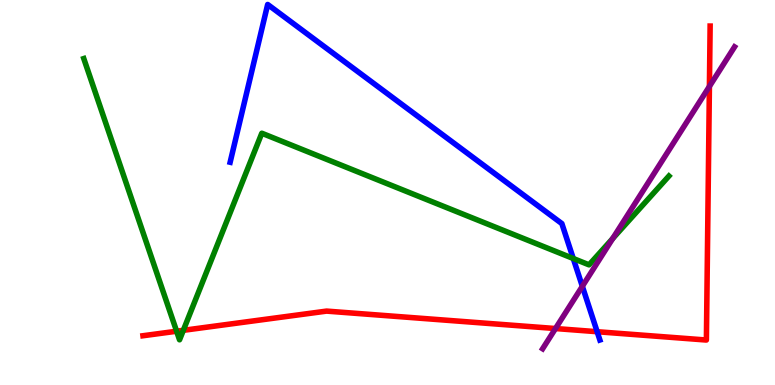[{'lines': ['blue', 'red'], 'intersections': [{'x': 7.71, 'y': 1.38}]}, {'lines': ['green', 'red'], 'intersections': [{'x': 2.28, 'y': 1.4}, {'x': 2.37, 'y': 1.42}]}, {'lines': ['purple', 'red'], 'intersections': [{'x': 7.17, 'y': 1.47}, {'x': 9.15, 'y': 7.76}]}, {'lines': ['blue', 'green'], 'intersections': [{'x': 7.4, 'y': 3.29}]}, {'lines': ['blue', 'purple'], 'intersections': [{'x': 7.51, 'y': 2.56}]}, {'lines': ['green', 'purple'], 'intersections': [{'x': 7.91, 'y': 3.81}]}]